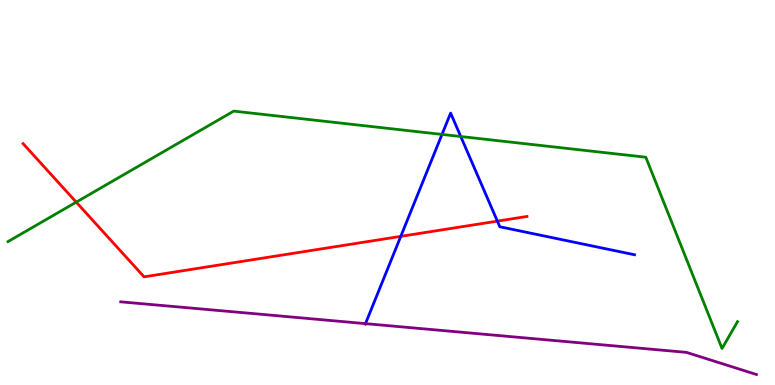[{'lines': ['blue', 'red'], 'intersections': [{'x': 5.17, 'y': 3.86}, {'x': 6.42, 'y': 4.26}]}, {'lines': ['green', 'red'], 'intersections': [{'x': 0.984, 'y': 4.75}]}, {'lines': ['purple', 'red'], 'intersections': []}, {'lines': ['blue', 'green'], 'intersections': [{'x': 5.7, 'y': 6.51}, {'x': 5.95, 'y': 6.45}]}, {'lines': ['blue', 'purple'], 'intersections': [{'x': 4.72, 'y': 1.59}]}, {'lines': ['green', 'purple'], 'intersections': []}]